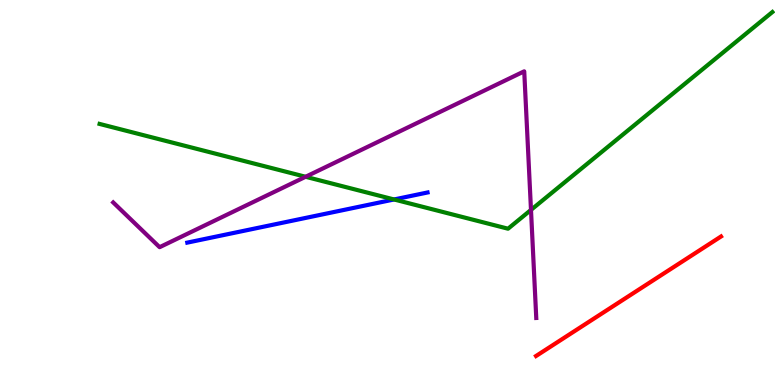[{'lines': ['blue', 'red'], 'intersections': []}, {'lines': ['green', 'red'], 'intersections': []}, {'lines': ['purple', 'red'], 'intersections': []}, {'lines': ['blue', 'green'], 'intersections': [{'x': 5.08, 'y': 4.82}]}, {'lines': ['blue', 'purple'], 'intersections': []}, {'lines': ['green', 'purple'], 'intersections': [{'x': 3.94, 'y': 5.41}, {'x': 6.85, 'y': 4.55}]}]